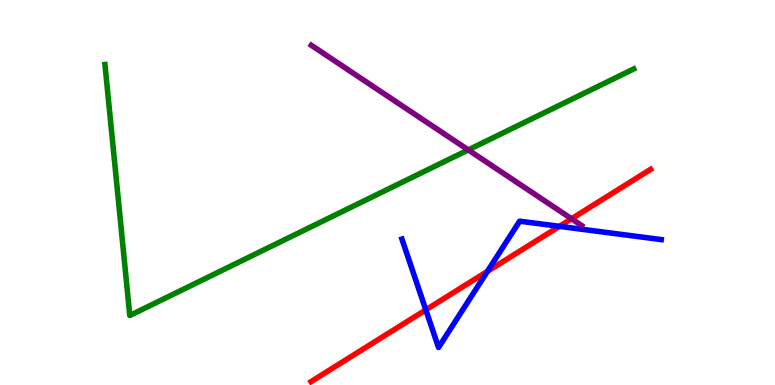[{'lines': ['blue', 'red'], 'intersections': [{'x': 5.49, 'y': 1.95}, {'x': 6.29, 'y': 2.95}, {'x': 7.22, 'y': 4.12}]}, {'lines': ['green', 'red'], 'intersections': []}, {'lines': ['purple', 'red'], 'intersections': [{'x': 7.37, 'y': 4.32}]}, {'lines': ['blue', 'green'], 'intersections': []}, {'lines': ['blue', 'purple'], 'intersections': []}, {'lines': ['green', 'purple'], 'intersections': [{'x': 6.04, 'y': 6.11}]}]